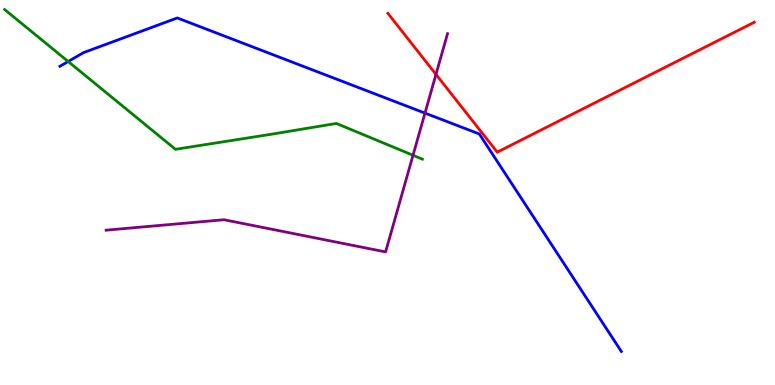[{'lines': ['blue', 'red'], 'intersections': []}, {'lines': ['green', 'red'], 'intersections': []}, {'lines': ['purple', 'red'], 'intersections': [{'x': 5.63, 'y': 8.07}]}, {'lines': ['blue', 'green'], 'intersections': [{'x': 0.88, 'y': 8.4}]}, {'lines': ['blue', 'purple'], 'intersections': [{'x': 5.48, 'y': 7.06}]}, {'lines': ['green', 'purple'], 'intersections': [{'x': 5.33, 'y': 5.97}]}]